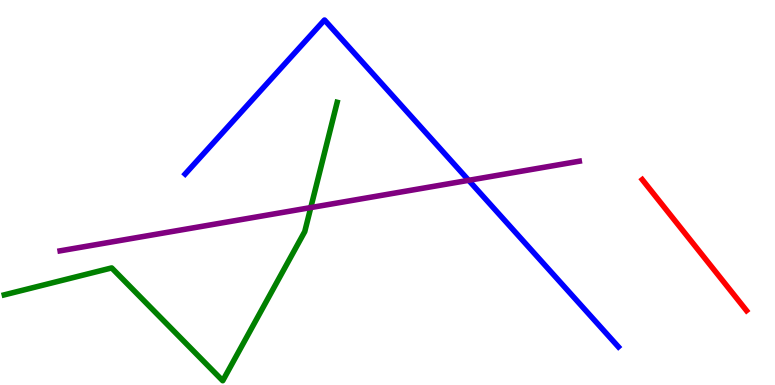[{'lines': ['blue', 'red'], 'intersections': []}, {'lines': ['green', 'red'], 'intersections': []}, {'lines': ['purple', 'red'], 'intersections': []}, {'lines': ['blue', 'green'], 'intersections': []}, {'lines': ['blue', 'purple'], 'intersections': [{'x': 6.05, 'y': 5.32}]}, {'lines': ['green', 'purple'], 'intersections': [{'x': 4.01, 'y': 4.61}]}]